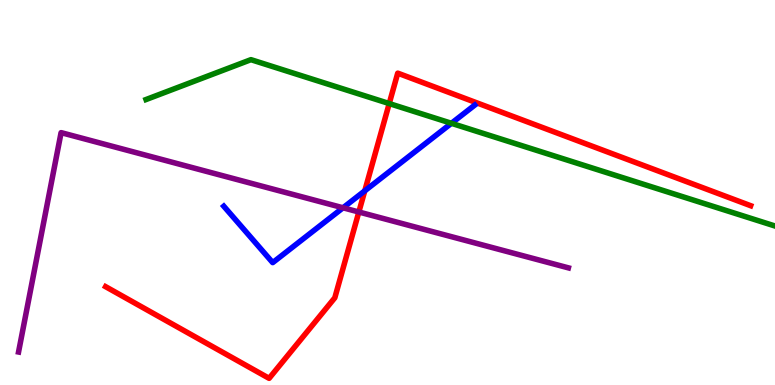[{'lines': ['blue', 'red'], 'intersections': [{'x': 4.71, 'y': 5.04}]}, {'lines': ['green', 'red'], 'intersections': [{'x': 5.02, 'y': 7.31}]}, {'lines': ['purple', 'red'], 'intersections': [{'x': 4.63, 'y': 4.49}]}, {'lines': ['blue', 'green'], 'intersections': [{'x': 5.82, 'y': 6.8}]}, {'lines': ['blue', 'purple'], 'intersections': [{'x': 4.43, 'y': 4.6}]}, {'lines': ['green', 'purple'], 'intersections': []}]